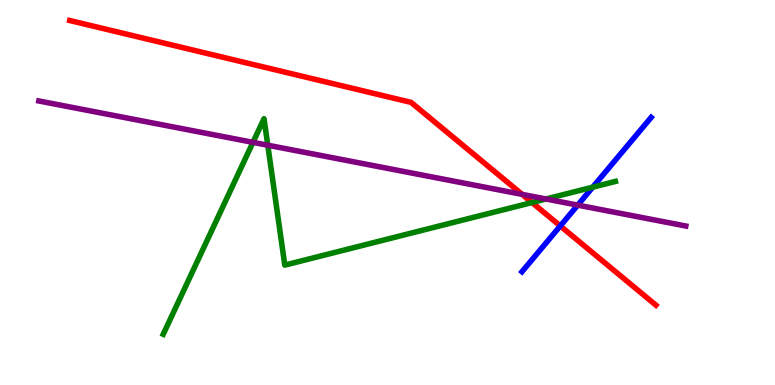[{'lines': ['blue', 'red'], 'intersections': [{'x': 7.23, 'y': 4.13}]}, {'lines': ['green', 'red'], 'intersections': [{'x': 6.86, 'y': 4.74}]}, {'lines': ['purple', 'red'], 'intersections': [{'x': 6.74, 'y': 4.95}]}, {'lines': ['blue', 'green'], 'intersections': [{'x': 7.65, 'y': 5.14}]}, {'lines': ['blue', 'purple'], 'intersections': [{'x': 7.45, 'y': 4.67}]}, {'lines': ['green', 'purple'], 'intersections': [{'x': 3.26, 'y': 6.3}, {'x': 3.46, 'y': 6.23}, {'x': 7.05, 'y': 4.83}]}]